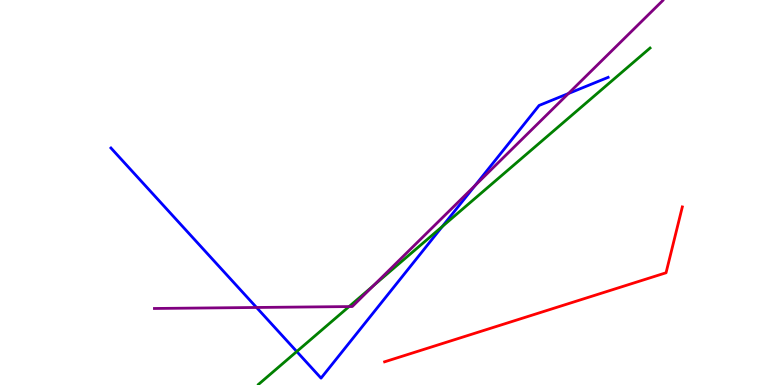[{'lines': ['blue', 'red'], 'intersections': []}, {'lines': ['green', 'red'], 'intersections': []}, {'lines': ['purple', 'red'], 'intersections': []}, {'lines': ['blue', 'green'], 'intersections': [{'x': 3.83, 'y': 0.869}, {'x': 5.71, 'y': 4.12}]}, {'lines': ['blue', 'purple'], 'intersections': [{'x': 3.31, 'y': 2.01}, {'x': 6.13, 'y': 5.18}, {'x': 7.33, 'y': 7.57}]}, {'lines': ['green', 'purple'], 'intersections': [{'x': 4.5, 'y': 2.04}, {'x': 4.82, 'y': 2.58}]}]